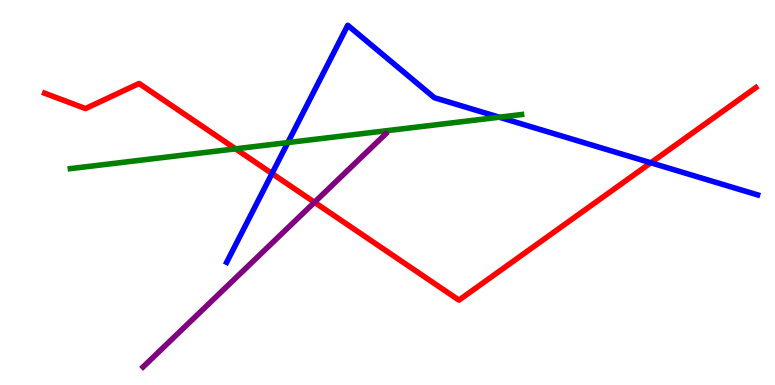[{'lines': ['blue', 'red'], 'intersections': [{'x': 3.51, 'y': 5.49}, {'x': 8.4, 'y': 5.77}]}, {'lines': ['green', 'red'], 'intersections': [{'x': 3.04, 'y': 6.13}]}, {'lines': ['purple', 'red'], 'intersections': [{'x': 4.06, 'y': 4.75}]}, {'lines': ['blue', 'green'], 'intersections': [{'x': 3.71, 'y': 6.3}, {'x': 6.44, 'y': 6.96}]}, {'lines': ['blue', 'purple'], 'intersections': []}, {'lines': ['green', 'purple'], 'intersections': []}]